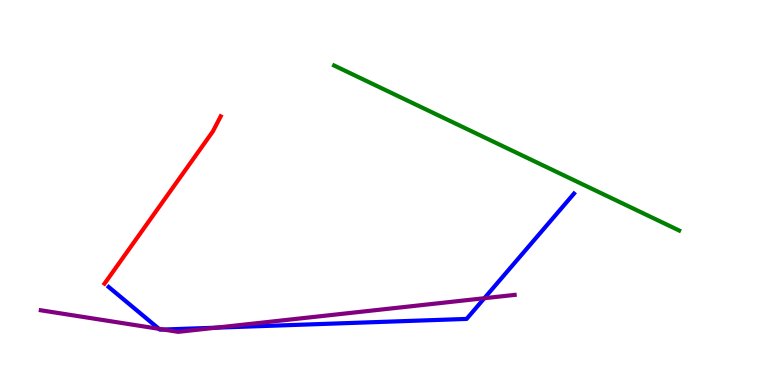[{'lines': ['blue', 'red'], 'intersections': []}, {'lines': ['green', 'red'], 'intersections': []}, {'lines': ['purple', 'red'], 'intersections': []}, {'lines': ['blue', 'green'], 'intersections': []}, {'lines': ['blue', 'purple'], 'intersections': [{'x': 2.05, 'y': 1.46}, {'x': 2.11, 'y': 1.44}, {'x': 2.79, 'y': 1.49}, {'x': 6.25, 'y': 2.25}]}, {'lines': ['green', 'purple'], 'intersections': []}]